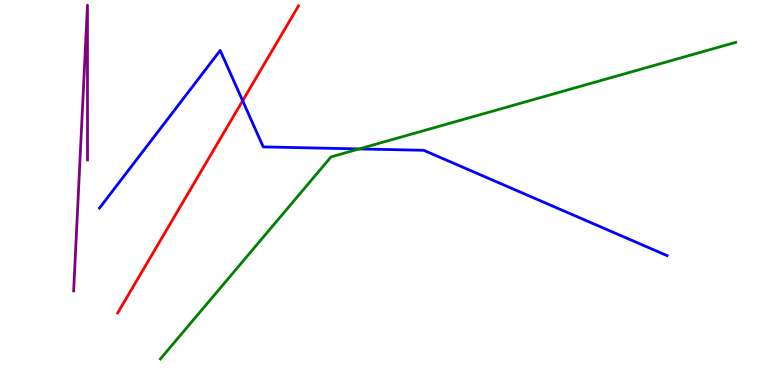[{'lines': ['blue', 'red'], 'intersections': [{'x': 3.13, 'y': 7.38}]}, {'lines': ['green', 'red'], 'intersections': []}, {'lines': ['purple', 'red'], 'intersections': []}, {'lines': ['blue', 'green'], 'intersections': [{'x': 4.63, 'y': 6.13}]}, {'lines': ['blue', 'purple'], 'intersections': []}, {'lines': ['green', 'purple'], 'intersections': []}]